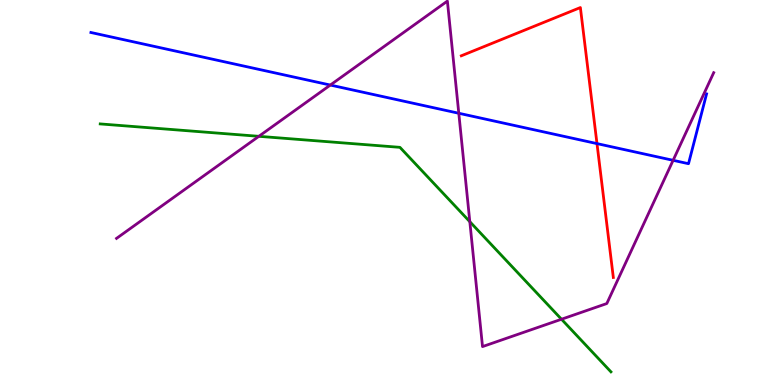[{'lines': ['blue', 'red'], 'intersections': [{'x': 7.7, 'y': 6.27}]}, {'lines': ['green', 'red'], 'intersections': []}, {'lines': ['purple', 'red'], 'intersections': []}, {'lines': ['blue', 'green'], 'intersections': []}, {'lines': ['blue', 'purple'], 'intersections': [{'x': 4.26, 'y': 7.79}, {'x': 5.92, 'y': 7.06}, {'x': 8.69, 'y': 5.84}]}, {'lines': ['green', 'purple'], 'intersections': [{'x': 3.34, 'y': 6.46}, {'x': 6.06, 'y': 4.24}, {'x': 7.25, 'y': 1.71}]}]